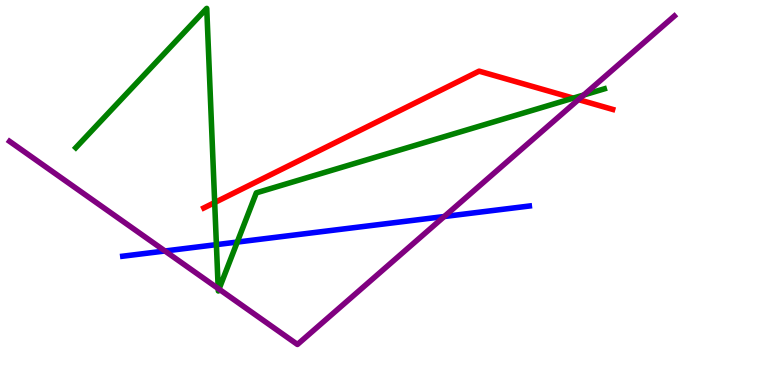[{'lines': ['blue', 'red'], 'intersections': []}, {'lines': ['green', 'red'], 'intersections': [{'x': 2.77, 'y': 4.74}, {'x': 7.4, 'y': 7.45}]}, {'lines': ['purple', 'red'], 'intersections': [{'x': 7.46, 'y': 7.41}]}, {'lines': ['blue', 'green'], 'intersections': [{'x': 2.79, 'y': 3.65}, {'x': 3.06, 'y': 3.71}]}, {'lines': ['blue', 'purple'], 'intersections': [{'x': 2.13, 'y': 3.48}, {'x': 5.73, 'y': 4.38}]}, {'lines': ['green', 'purple'], 'intersections': [{'x': 2.82, 'y': 2.51}, {'x': 2.83, 'y': 2.49}, {'x': 7.53, 'y': 7.53}]}]